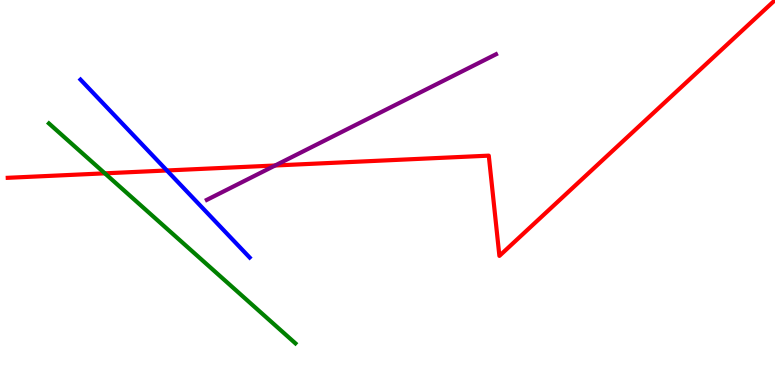[{'lines': ['blue', 'red'], 'intersections': [{'x': 2.15, 'y': 5.57}]}, {'lines': ['green', 'red'], 'intersections': [{'x': 1.35, 'y': 5.5}]}, {'lines': ['purple', 'red'], 'intersections': [{'x': 3.55, 'y': 5.7}]}, {'lines': ['blue', 'green'], 'intersections': []}, {'lines': ['blue', 'purple'], 'intersections': []}, {'lines': ['green', 'purple'], 'intersections': []}]